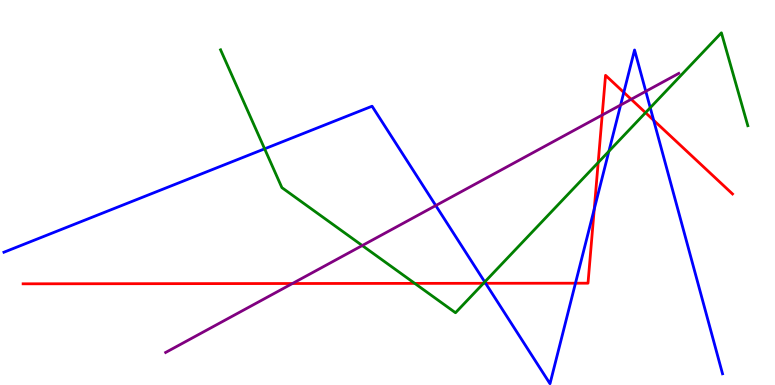[{'lines': ['blue', 'red'], 'intersections': [{'x': 6.27, 'y': 2.64}, {'x': 7.43, 'y': 2.64}, {'x': 7.67, 'y': 4.57}, {'x': 8.05, 'y': 7.6}, {'x': 8.43, 'y': 6.88}]}, {'lines': ['green', 'red'], 'intersections': [{'x': 5.35, 'y': 2.64}, {'x': 6.24, 'y': 2.64}, {'x': 7.72, 'y': 5.78}, {'x': 8.33, 'y': 7.07}]}, {'lines': ['purple', 'red'], 'intersections': [{'x': 3.77, 'y': 2.64}, {'x': 7.77, 'y': 7.01}, {'x': 8.14, 'y': 7.42}]}, {'lines': ['blue', 'green'], 'intersections': [{'x': 3.41, 'y': 6.13}, {'x': 6.25, 'y': 2.68}, {'x': 7.86, 'y': 6.07}, {'x': 8.39, 'y': 7.2}]}, {'lines': ['blue', 'purple'], 'intersections': [{'x': 5.62, 'y': 4.66}, {'x': 8.01, 'y': 7.27}, {'x': 8.33, 'y': 7.63}]}, {'lines': ['green', 'purple'], 'intersections': [{'x': 4.67, 'y': 3.62}]}]